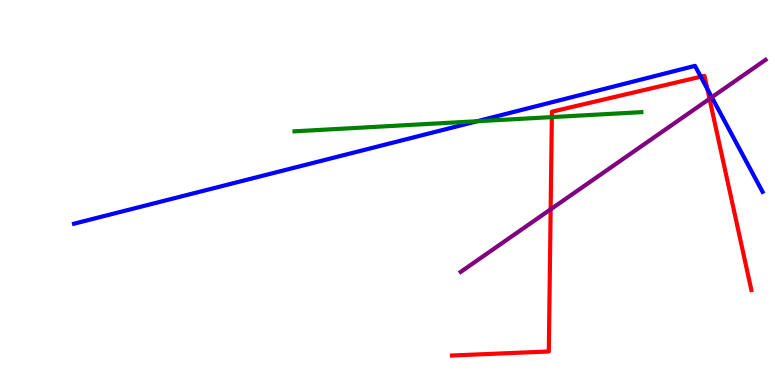[{'lines': ['blue', 'red'], 'intersections': [{'x': 9.04, 'y': 8.01}, {'x': 9.13, 'y': 7.69}]}, {'lines': ['green', 'red'], 'intersections': [{'x': 7.12, 'y': 6.96}]}, {'lines': ['purple', 'red'], 'intersections': [{'x': 7.11, 'y': 4.56}, {'x': 9.15, 'y': 7.43}]}, {'lines': ['blue', 'green'], 'intersections': [{'x': 6.16, 'y': 6.85}]}, {'lines': ['blue', 'purple'], 'intersections': [{'x': 9.18, 'y': 7.47}]}, {'lines': ['green', 'purple'], 'intersections': []}]